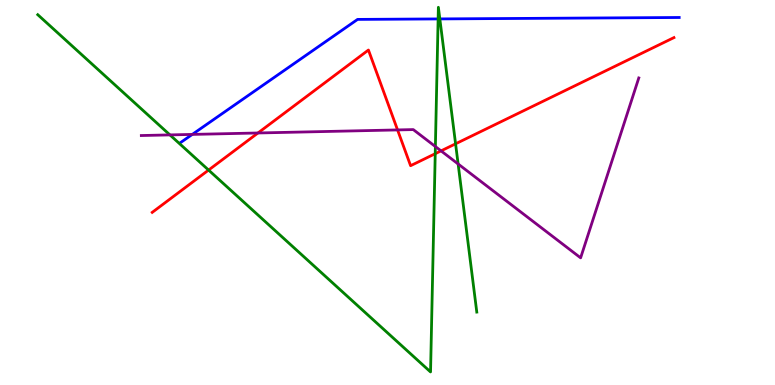[{'lines': ['blue', 'red'], 'intersections': []}, {'lines': ['green', 'red'], 'intersections': [{'x': 2.69, 'y': 5.58}, {'x': 5.62, 'y': 6.01}, {'x': 5.88, 'y': 6.26}]}, {'lines': ['purple', 'red'], 'intersections': [{'x': 3.33, 'y': 6.55}, {'x': 5.13, 'y': 6.63}, {'x': 5.69, 'y': 6.08}]}, {'lines': ['blue', 'green'], 'intersections': [{'x': 5.65, 'y': 9.51}, {'x': 5.68, 'y': 9.51}]}, {'lines': ['blue', 'purple'], 'intersections': [{'x': 2.48, 'y': 6.51}]}, {'lines': ['green', 'purple'], 'intersections': [{'x': 2.19, 'y': 6.5}, {'x': 5.62, 'y': 6.19}, {'x': 5.91, 'y': 5.74}]}]